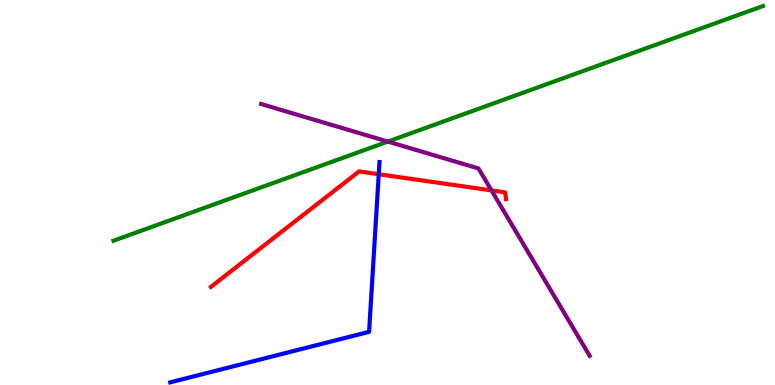[{'lines': ['blue', 'red'], 'intersections': [{'x': 4.89, 'y': 5.47}]}, {'lines': ['green', 'red'], 'intersections': []}, {'lines': ['purple', 'red'], 'intersections': [{'x': 6.34, 'y': 5.05}]}, {'lines': ['blue', 'green'], 'intersections': []}, {'lines': ['blue', 'purple'], 'intersections': []}, {'lines': ['green', 'purple'], 'intersections': [{'x': 5.0, 'y': 6.32}]}]